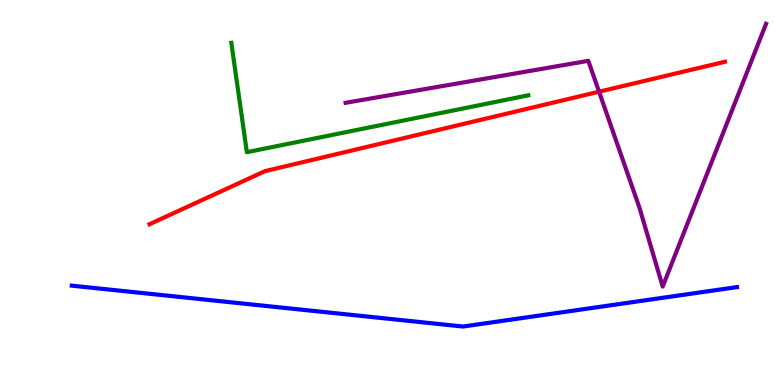[{'lines': ['blue', 'red'], 'intersections': []}, {'lines': ['green', 'red'], 'intersections': []}, {'lines': ['purple', 'red'], 'intersections': [{'x': 7.73, 'y': 7.62}]}, {'lines': ['blue', 'green'], 'intersections': []}, {'lines': ['blue', 'purple'], 'intersections': []}, {'lines': ['green', 'purple'], 'intersections': []}]